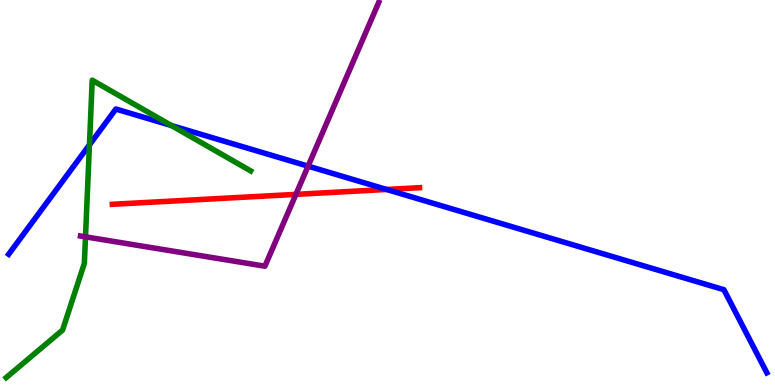[{'lines': ['blue', 'red'], 'intersections': [{'x': 4.99, 'y': 5.08}]}, {'lines': ['green', 'red'], 'intersections': []}, {'lines': ['purple', 'red'], 'intersections': [{'x': 3.82, 'y': 4.95}]}, {'lines': ['blue', 'green'], 'intersections': [{'x': 1.15, 'y': 6.24}, {'x': 2.21, 'y': 6.74}]}, {'lines': ['blue', 'purple'], 'intersections': [{'x': 3.98, 'y': 5.68}]}, {'lines': ['green', 'purple'], 'intersections': [{'x': 1.1, 'y': 3.85}]}]